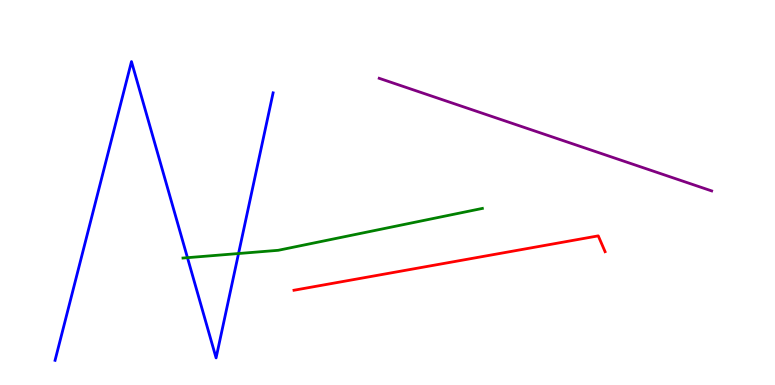[{'lines': ['blue', 'red'], 'intersections': []}, {'lines': ['green', 'red'], 'intersections': []}, {'lines': ['purple', 'red'], 'intersections': []}, {'lines': ['blue', 'green'], 'intersections': [{'x': 2.42, 'y': 3.31}, {'x': 3.08, 'y': 3.41}]}, {'lines': ['blue', 'purple'], 'intersections': []}, {'lines': ['green', 'purple'], 'intersections': []}]